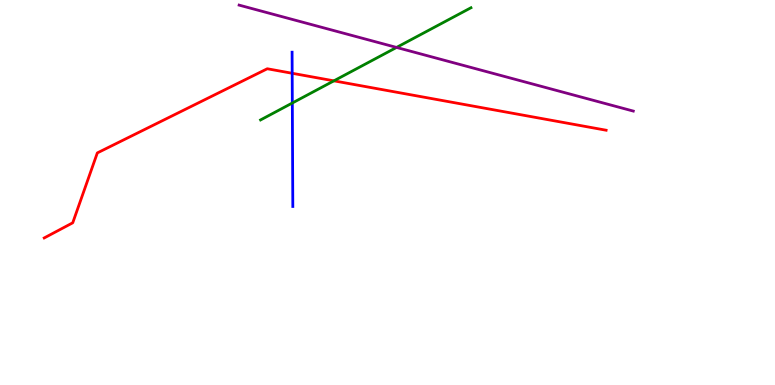[{'lines': ['blue', 'red'], 'intersections': [{'x': 3.77, 'y': 8.1}]}, {'lines': ['green', 'red'], 'intersections': [{'x': 4.31, 'y': 7.9}]}, {'lines': ['purple', 'red'], 'intersections': []}, {'lines': ['blue', 'green'], 'intersections': [{'x': 3.77, 'y': 7.32}]}, {'lines': ['blue', 'purple'], 'intersections': []}, {'lines': ['green', 'purple'], 'intersections': [{'x': 5.12, 'y': 8.77}]}]